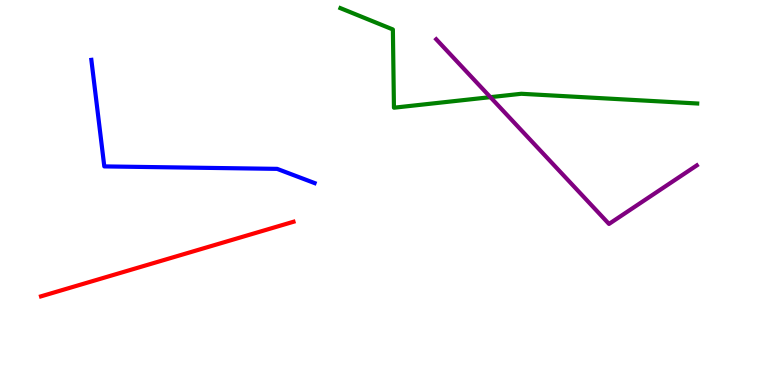[{'lines': ['blue', 'red'], 'intersections': []}, {'lines': ['green', 'red'], 'intersections': []}, {'lines': ['purple', 'red'], 'intersections': []}, {'lines': ['blue', 'green'], 'intersections': []}, {'lines': ['blue', 'purple'], 'intersections': []}, {'lines': ['green', 'purple'], 'intersections': [{'x': 6.33, 'y': 7.48}]}]